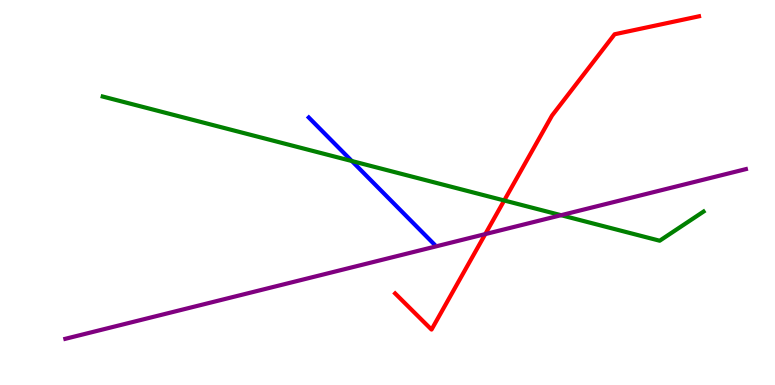[{'lines': ['blue', 'red'], 'intersections': []}, {'lines': ['green', 'red'], 'intersections': [{'x': 6.51, 'y': 4.79}]}, {'lines': ['purple', 'red'], 'intersections': [{'x': 6.26, 'y': 3.92}]}, {'lines': ['blue', 'green'], 'intersections': [{'x': 4.54, 'y': 5.82}]}, {'lines': ['blue', 'purple'], 'intersections': []}, {'lines': ['green', 'purple'], 'intersections': [{'x': 7.24, 'y': 4.41}]}]